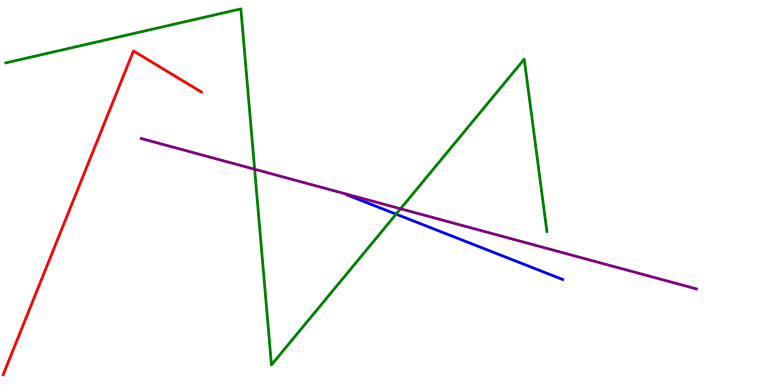[{'lines': ['blue', 'red'], 'intersections': []}, {'lines': ['green', 'red'], 'intersections': []}, {'lines': ['purple', 'red'], 'intersections': []}, {'lines': ['blue', 'green'], 'intersections': [{'x': 5.11, 'y': 4.44}]}, {'lines': ['blue', 'purple'], 'intersections': []}, {'lines': ['green', 'purple'], 'intersections': [{'x': 3.29, 'y': 5.6}, {'x': 5.17, 'y': 4.58}]}]